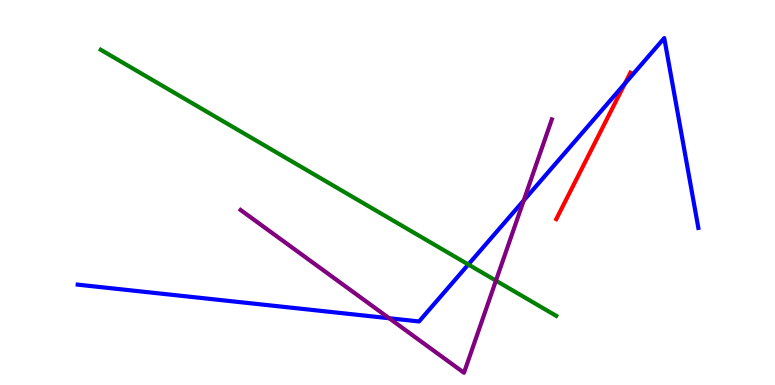[{'lines': ['blue', 'red'], 'intersections': [{'x': 8.06, 'y': 7.83}]}, {'lines': ['green', 'red'], 'intersections': []}, {'lines': ['purple', 'red'], 'intersections': []}, {'lines': ['blue', 'green'], 'intersections': [{'x': 6.04, 'y': 3.13}]}, {'lines': ['blue', 'purple'], 'intersections': [{'x': 5.02, 'y': 1.73}, {'x': 6.76, 'y': 4.79}]}, {'lines': ['green', 'purple'], 'intersections': [{'x': 6.4, 'y': 2.71}]}]